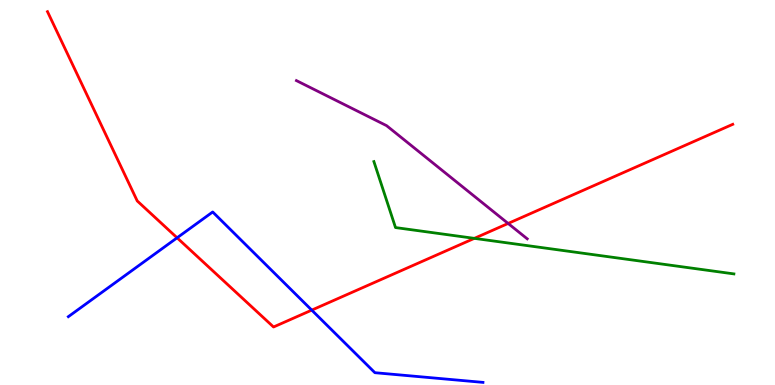[{'lines': ['blue', 'red'], 'intersections': [{'x': 2.29, 'y': 3.82}, {'x': 4.02, 'y': 1.94}]}, {'lines': ['green', 'red'], 'intersections': [{'x': 6.12, 'y': 3.81}]}, {'lines': ['purple', 'red'], 'intersections': [{'x': 6.56, 'y': 4.2}]}, {'lines': ['blue', 'green'], 'intersections': []}, {'lines': ['blue', 'purple'], 'intersections': []}, {'lines': ['green', 'purple'], 'intersections': []}]